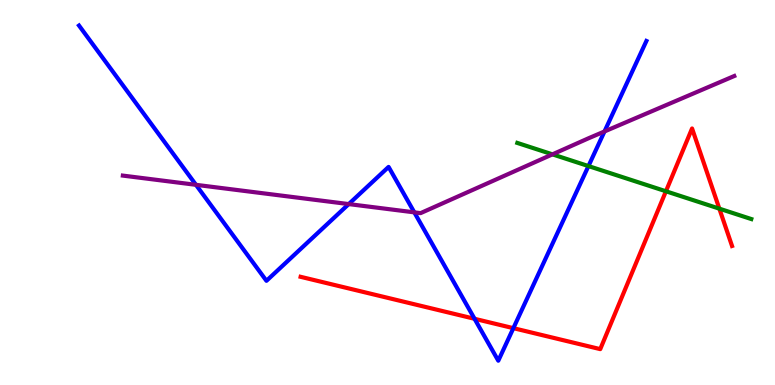[{'lines': ['blue', 'red'], 'intersections': [{'x': 6.12, 'y': 1.72}, {'x': 6.62, 'y': 1.48}]}, {'lines': ['green', 'red'], 'intersections': [{'x': 8.59, 'y': 5.03}, {'x': 9.28, 'y': 4.58}]}, {'lines': ['purple', 'red'], 'intersections': []}, {'lines': ['blue', 'green'], 'intersections': [{'x': 7.59, 'y': 5.69}]}, {'lines': ['blue', 'purple'], 'intersections': [{'x': 2.53, 'y': 5.2}, {'x': 4.5, 'y': 4.7}, {'x': 5.35, 'y': 4.48}, {'x': 7.8, 'y': 6.59}]}, {'lines': ['green', 'purple'], 'intersections': [{'x': 7.13, 'y': 5.99}]}]